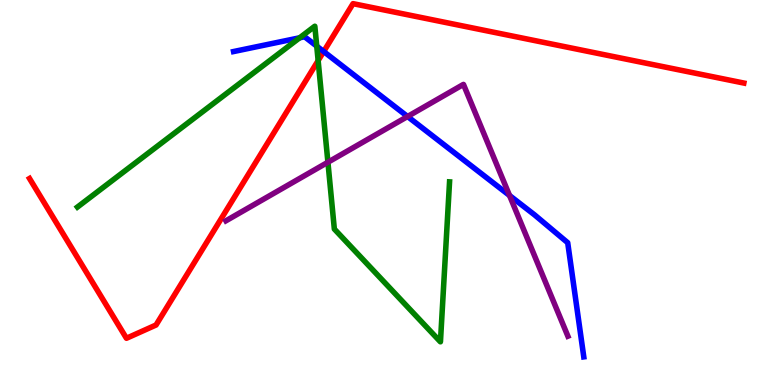[{'lines': ['blue', 'red'], 'intersections': [{'x': 4.18, 'y': 8.66}]}, {'lines': ['green', 'red'], 'intersections': [{'x': 4.1, 'y': 8.43}]}, {'lines': ['purple', 'red'], 'intersections': []}, {'lines': ['blue', 'green'], 'intersections': [{'x': 3.87, 'y': 9.02}, {'x': 4.09, 'y': 8.8}]}, {'lines': ['blue', 'purple'], 'intersections': [{'x': 5.26, 'y': 6.97}, {'x': 6.57, 'y': 4.92}]}, {'lines': ['green', 'purple'], 'intersections': [{'x': 4.23, 'y': 5.79}]}]